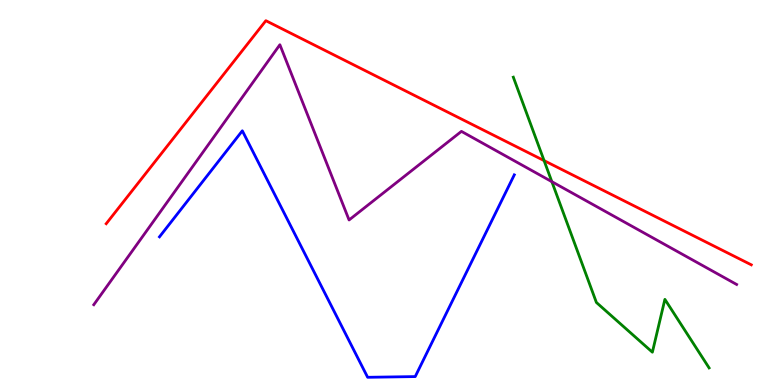[{'lines': ['blue', 'red'], 'intersections': []}, {'lines': ['green', 'red'], 'intersections': [{'x': 7.02, 'y': 5.83}]}, {'lines': ['purple', 'red'], 'intersections': []}, {'lines': ['blue', 'green'], 'intersections': []}, {'lines': ['blue', 'purple'], 'intersections': []}, {'lines': ['green', 'purple'], 'intersections': [{'x': 7.12, 'y': 5.28}]}]